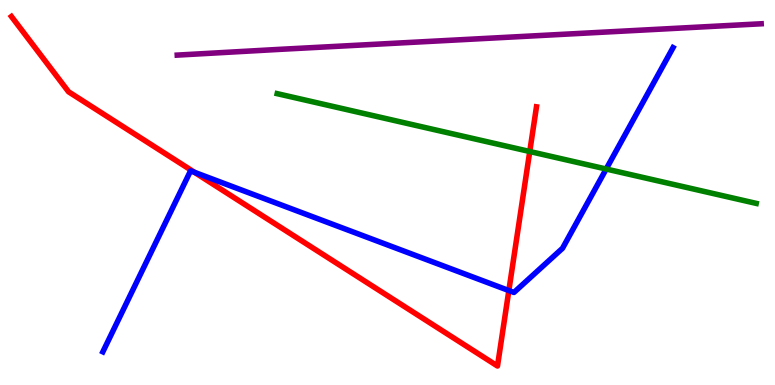[{'lines': ['blue', 'red'], 'intersections': [{'x': 2.51, 'y': 5.52}, {'x': 6.57, 'y': 2.45}]}, {'lines': ['green', 'red'], 'intersections': [{'x': 6.84, 'y': 6.06}]}, {'lines': ['purple', 'red'], 'intersections': []}, {'lines': ['blue', 'green'], 'intersections': [{'x': 7.82, 'y': 5.61}]}, {'lines': ['blue', 'purple'], 'intersections': []}, {'lines': ['green', 'purple'], 'intersections': []}]